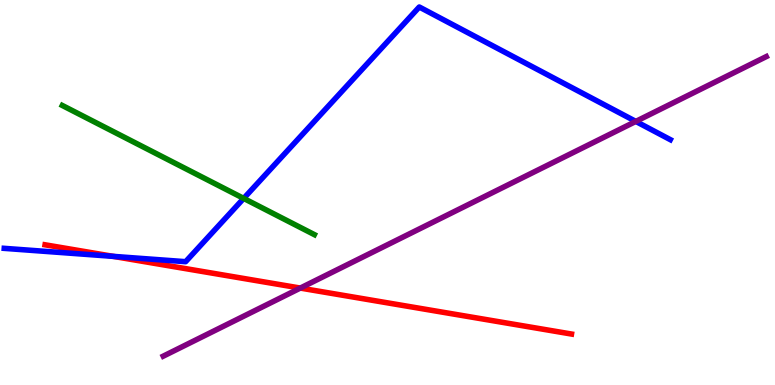[{'lines': ['blue', 'red'], 'intersections': [{'x': 1.46, 'y': 3.34}]}, {'lines': ['green', 'red'], 'intersections': []}, {'lines': ['purple', 'red'], 'intersections': [{'x': 3.87, 'y': 2.52}]}, {'lines': ['blue', 'green'], 'intersections': [{'x': 3.14, 'y': 4.85}]}, {'lines': ['blue', 'purple'], 'intersections': [{'x': 8.2, 'y': 6.85}]}, {'lines': ['green', 'purple'], 'intersections': []}]